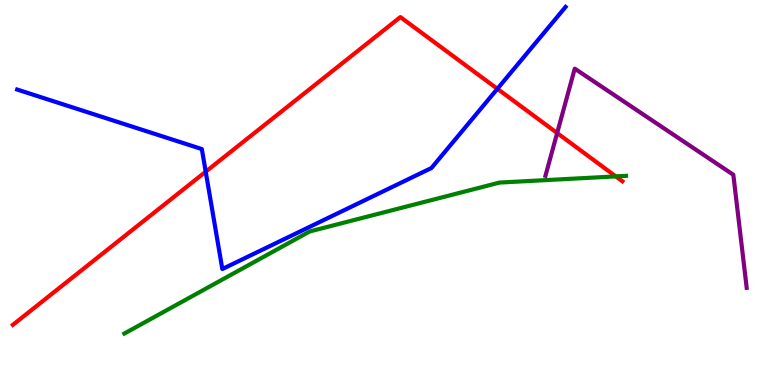[{'lines': ['blue', 'red'], 'intersections': [{'x': 2.65, 'y': 5.54}, {'x': 6.42, 'y': 7.69}]}, {'lines': ['green', 'red'], 'intersections': [{'x': 7.95, 'y': 5.42}]}, {'lines': ['purple', 'red'], 'intersections': [{'x': 7.19, 'y': 6.54}]}, {'lines': ['blue', 'green'], 'intersections': []}, {'lines': ['blue', 'purple'], 'intersections': []}, {'lines': ['green', 'purple'], 'intersections': []}]